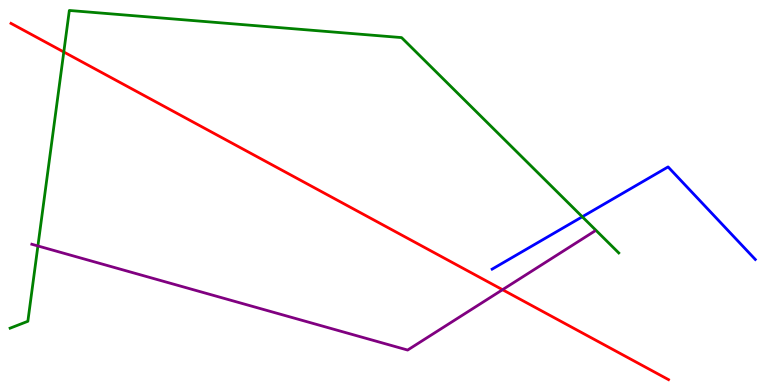[{'lines': ['blue', 'red'], 'intersections': []}, {'lines': ['green', 'red'], 'intersections': [{'x': 0.823, 'y': 8.65}]}, {'lines': ['purple', 'red'], 'intersections': [{'x': 6.48, 'y': 2.48}]}, {'lines': ['blue', 'green'], 'intersections': [{'x': 7.51, 'y': 4.37}]}, {'lines': ['blue', 'purple'], 'intersections': []}, {'lines': ['green', 'purple'], 'intersections': [{'x': 0.489, 'y': 3.61}]}]